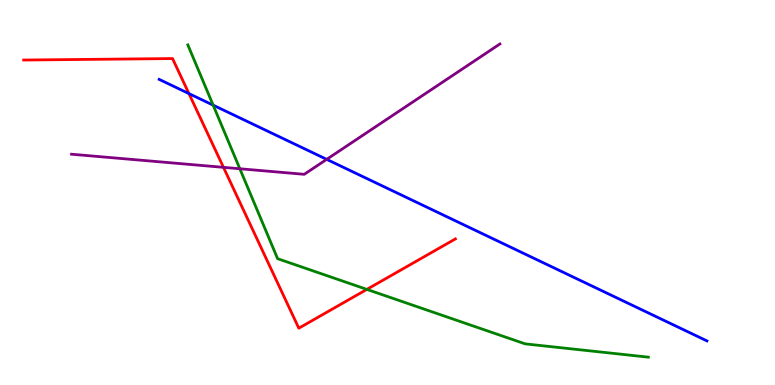[{'lines': ['blue', 'red'], 'intersections': [{'x': 2.44, 'y': 7.57}]}, {'lines': ['green', 'red'], 'intersections': [{'x': 4.73, 'y': 2.48}]}, {'lines': ['purple', 'red'], 'intersections': [{'x': 2.88, 'y': 5.65}]}, {'lines': ['blue', 'green'], 'intersections': [{'x': 2.75, 'y': 7.27}]}, {'lines': ['blue', 'purple'], 'intersections': [{'x': 4.22, 'y': 5.86}]}, {'lines': ['green', 'purple'], 'intersections': [{'x': 3.09, 'y': 5.62}]}]